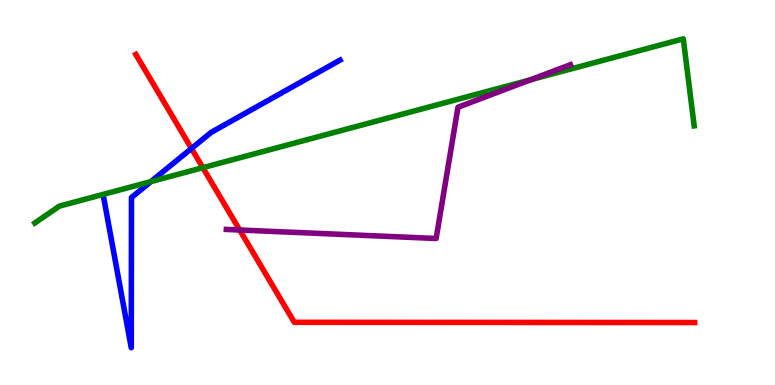[{'lines': ['blue', 'red'], 'intersections': [{'x': 2.47, 'y': 6.14}]}, {'lines': ['green', 'red'], 'intersections': [{'x': 2.62, 'y': 5.64}]}, {'lines': ['purple', 'red'], 'intersections': [{'x': 3.09, 'y': 4.03}]}, {'lines': ['blue', 'green'], 'intersections': [{'x': 1.95, 'y': 5.28}]}, {'lines': ['blue', 'purple'], 'intersections': []}, {'lines': ['green', 'purple'], 'intersections': [{'x': 6.85, 'y': 7.93}]}]